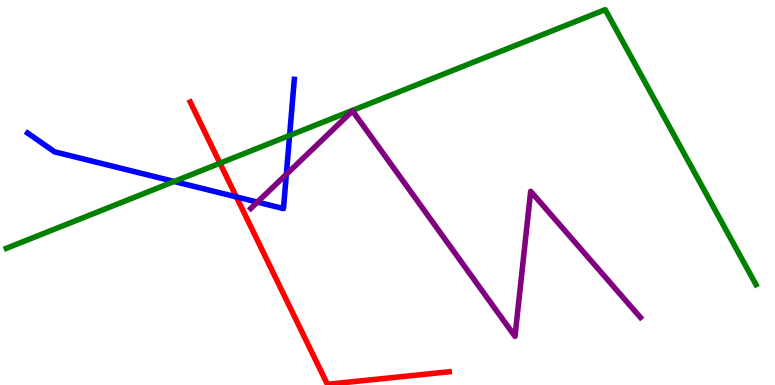[{'lines': ['blue', 'red'], 'intersections': [{'x': 3.05, 'y': 4.89}]}, {'lines': ['green', 'red'], 'intersections': [{'x': 2.84, 'y': 5.76}]}, {'lines': ['purple', 'red'], 'intersections': []}, {'lines': ['blue', 'green'], 'intersections': [{'x': 2.25, 'y': 5.29}, {'x': 3.74, 'y': 6.48}]}, {'lines': ['blue', 'purple'], 'intersections': [{'x': 3.32, 'y': 4.75}, {'x': 3.69, 'y': 5.47}]}, {'lines': ['green', 'purple'], 'intersections': []}]